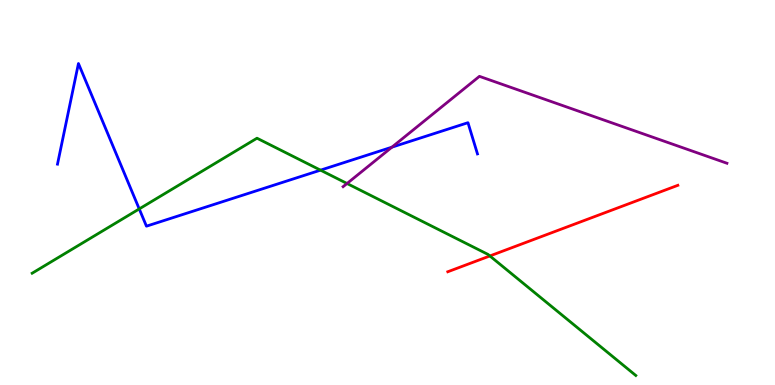[{'lines': ['blue', 'red'], 'intersections': []}, {'lines': ['green', 'red'], 'intersections': [{'x': 6.32, 'y': 3.35}]}, {'lines': ['purple', 'red'], 'intersections': []}, {'lines': ['blue', 'green'], 'intersections': [{'x': 1.8, 'y': 4.57}, {'x': 4.14, 'y': 5.58}]}, {'lines': ['blue', 'purple'], 'intersections': [{'x': 5.06, 'y': 6.18}]}, {'lines': ['green', 'purple'], 'intersections': [{'x': 4.48, 'y': 5.23}]}]